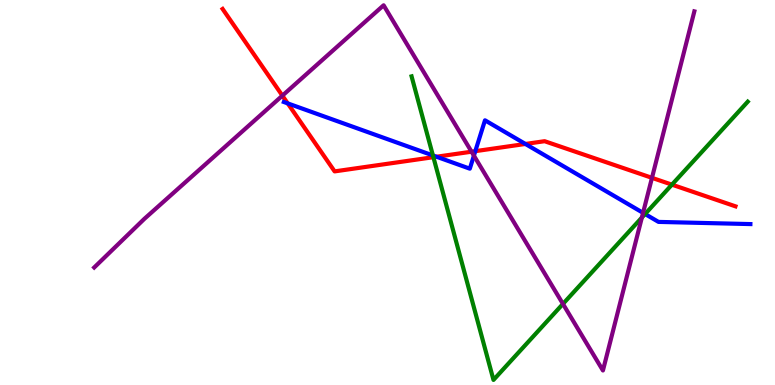[{'lines': ['blue', 'red'], 'intersections': [{'x': 3.71, 'y': 7.31}, {'x': 5.63, 'y': 5.93}, {'x': 6.13, 'y': 6.07}, {'x': 6.78, 'y': 6.26}]}, {'lines': ['green', 'red'], 'intersections': [{'x': 5.59, 'y': 5.92}, {'x': 8.67, 'y': 5.2}]}, {'lines': ['purple', 'red'], 'intersections': [{'x': 3.64, 'y': 7.52}, {'x': 6.08, 'y': 6.06}, {'x': 8.41, 'y': 5.38}]}, {'lines': ['blue', 'green'], 'intersections': [{'x': 5.59, 'y': 5.96}, {'x': 8.32, 'y': 4.44}]}, {'lines': ['blue', 'purple'], 'intersections': [{'x': 6.11, 'y': 5.96}, {'x': 8.3, 'y': 4.47}]}, {'lines': ['green', 'purple'], 'intersections': [{'x': 7.26, 'y': 2.11}, {'x': 8.28, 'y': 4.35}]}]